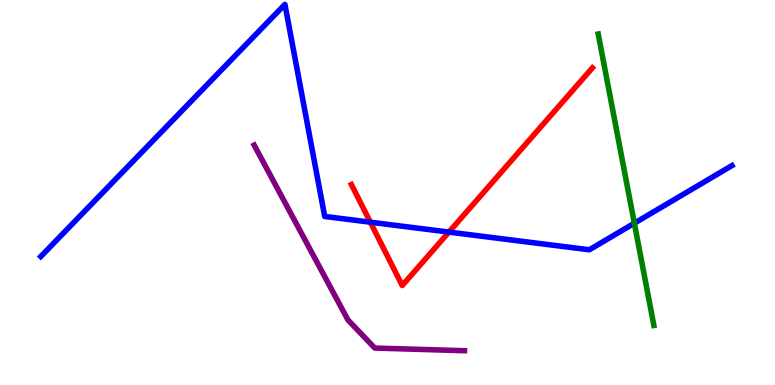[{'lines': ['blue', 'red'], 'intersections': [{'x': 4.78, 'y': 4.23}, {'x': 5.79, 'y': 3.97}]}, {'lines': ['green', 'red'], 'intersections': []}, {'lines': ['purple', 'red'], 'intersections': []}, {'lines': ['blue', 'green'], 'intersections': [{'x': 8.19, 'y': 4.2}]}, {'lines': ['blue', 'purple'], 'intersections': []}, {'lines': ['green', 'purple'], 'intersections': []}]